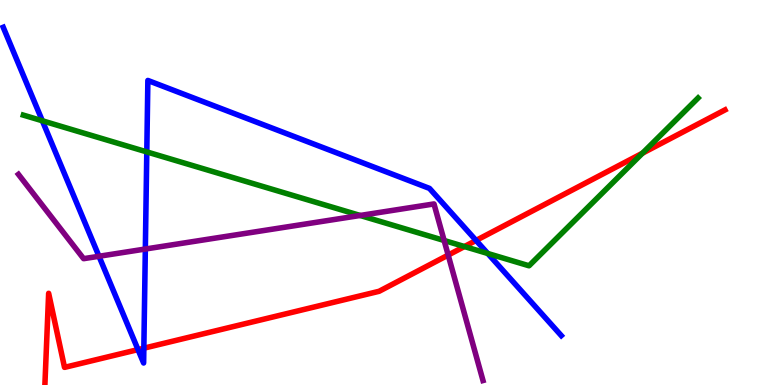[{'lines': ['blue', 'red'], 'intersections': [{'x': 1.78, 'y': 0.919}, {'x': 1.86, 'y': 0.956}, {'x': 6.14, 'y': 3.75}]}, {'lines': ['green', 'red'], 'intersections': [{'x': 5.99, 'y': 3.6}, {'x': 8.29, 'y': 6.02}]}, {'lines': ['purple', 'red'], 'intersections': [{'x': 5.78, 'y': 3.37}]}, {'lines': ['blue', 'green'], 'intersections': [{'x': 0.546, 'y': 6.86}, {'x': 1.89, 'y': 6.05}, {'x': 6.29, 'y': 3.42}]}, {'lines': ['blue', 'purple'], 'intersections': [{'x': 1.28, 'y': 3.34}, {'x': 1.88, 'y': 3.53}]}, {'lines': ['green', 'purple'], 'intersections': [{'x': 4.65, 'y': 4.4}, {'x': 5.73, 'y': 3.75}]}]